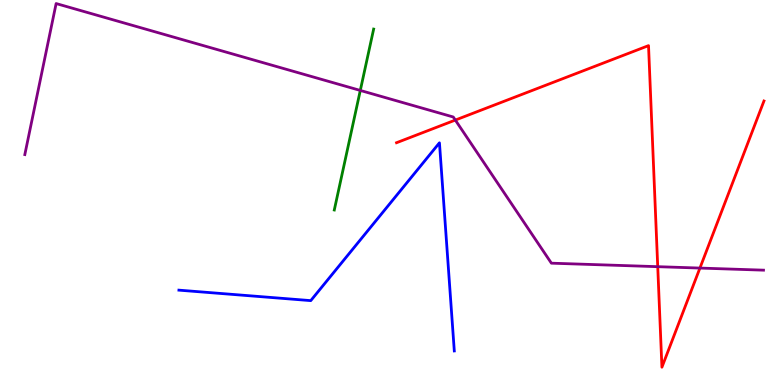[{'lines': ['blue', 'red'], 'intersections': []}, {'lines': ['green', 'red'], 'intersections': []}, {'lines': ['purple', 'red'], 'intersections': [{'x': 5.88, 'y': 6.88}, {'x': 8.49, 'y': 3.07}, {'x': 9.03, 'y': 3.04}]}, {'lines': ['blue', 'green'], 'intersections': []}, {'lines': ['blue', 'purple'], 'intersections': []}, {'lines': ['green', 'purple'], 'intersections': [{'x': 4.65, 'y': 7.65}]}]